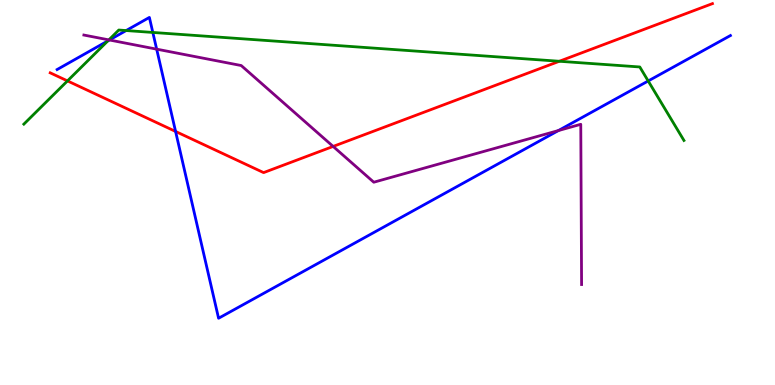[{'lines': ['blue', 'red'], 'intersections': [{'x': 2.27, 'y': 6.59}]}, {'lines': ['green', 'red'], 'intersections': [{'x': 0.871, 'y': 7.9}, {'x': 7.22, 'y': 8.41}]}, {'lines': ['purple', 'red'], 'intersections': [{'x': 4.3, 'y': 6.2}]}, {'lines': ['blue', 'green'], 'intersections': [{'x': 1.39, 'y': 8.94}, {'x': 1.63, 'y': 9.21}, {'x': 1.97, 'y': 9.16}, {'x': 8.36, 'y': 7.9}]}, {'lines': ['blue', 'purple'], 'intersections': [{'x': 1.41, 'y': 8.96}, {'x': 2.02, 'y': 8.72}, {'x': 7.21, 'y': 6.61}]}, {'lines': ['green', 'purple'], 'intersections': [{'x': 1.4, 'y': 8.96}]}]